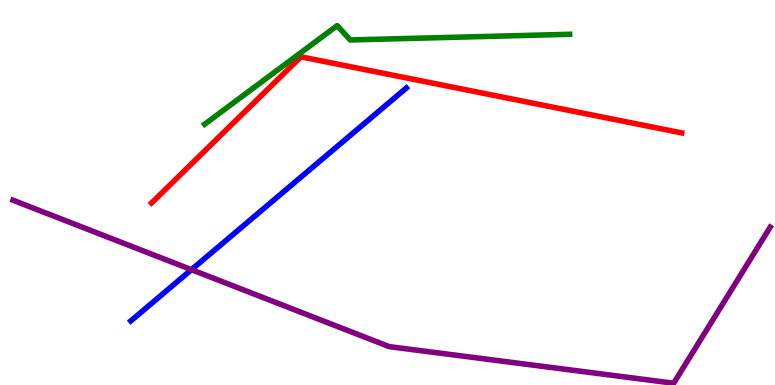[{'lines': ['blue', 'red'], 'intersections': []}, {'lines': ['green', 'red'], 'intersections': []}, {'lines': ['purple', 'red'], 'intersections': []}, {'lines': ['blue', 'green'], 'intersections': []}, {'lines': ['blue', 'purple'], 'intersections': [{'x': 2.47, 'y': 3.0}]}, {'lines': ['green', 'purple'], 'intersections': []}]